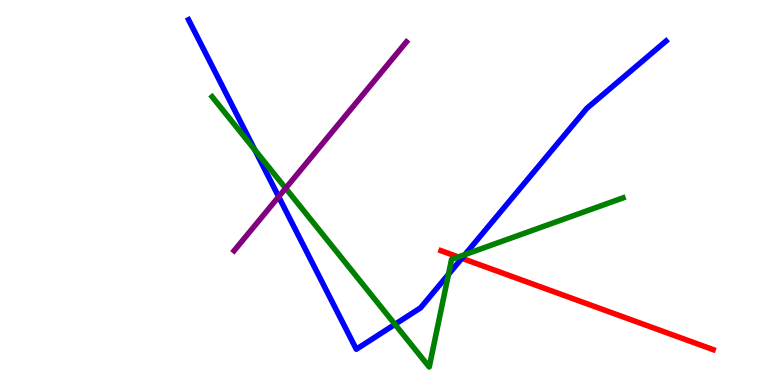[{'lines': ['blue', 'red'], 'intersections': [{'x': 5.96, 'y': 3.29}]}, {'lines': ['green', 'red'], 'intersections': [{'x': 5.91, 'y': 3.33}]}, {'lines': ['purple', 'red'], 'intersections': []}, {'lines': ['blue', 'green'], 'intersections': [{'x': 3.29, 'y': 6.11}, {'x': 5.1, 'y': 1.58}, {'x': 5.79, 'y': 2.87}, {'x': 6.0, 'y': 3.39}]}, {'lines': ['blue', 'purple'], 'intersections': [{'x': 3.6, 'y': 4.89}]}, {'lines': ['green', 'purple'], 'intersections': [{'x': 3.69, 'y': 5.11}]}]